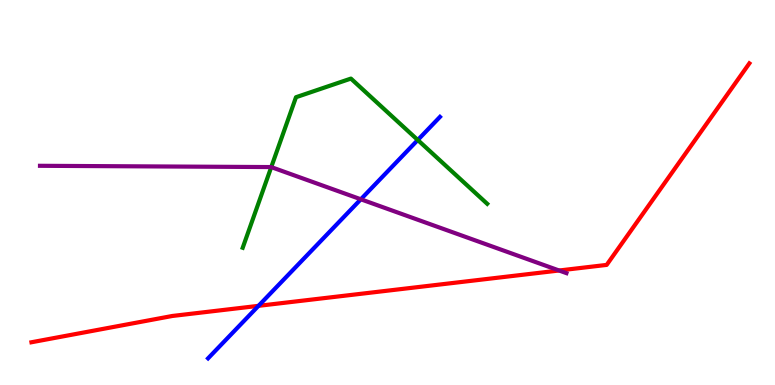[{'lines': ['blue', 'red'], 'intersections': [{'x': 3.34, 'y': 2.06}]}, {'lines': ['green', 'red'], 'intersections': []}, {'lines': ['purple', 'red'], 'intersections': [{'x': 7.21, 'y': 2.97}]}, {'lines': ['blue', 'green'], 'intersections': [{'x': 5.39, 'y': 6.36}]}, {'lines': ['blue', 'purple'], 'intersections': [{'x': 4.66, 'y': 4.82}]}, {'lines': ['green', 'purple'], 'intersections': [{'x': 3.5, 'y': 5.66}]}]